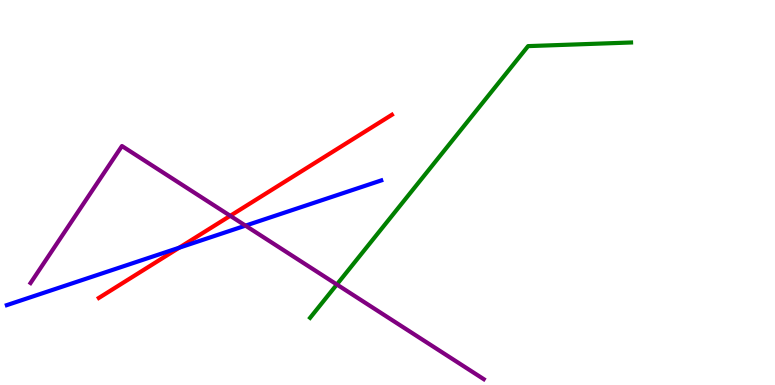[{'lines': ['blue', 'red'], 'intersections': [{'x': 2.31, 'y': 3.57}]}, {'lines': ['green', 'red'], 'intersections': []}, {'lines': ['purple', 'red'], 'intersections': [{'x': 2.97, 'y': 4.39}]}, {'lines': ['blue', 'green'], 'intersections': []}, {'lines': ['blue', 'purple'], 'intersections': [{'x': 3.17, 'y': 4.14}]}, {'lines': ['green', 'purple'], 'intersections': [{'x': 4.35, 'y': 2.61}]}]